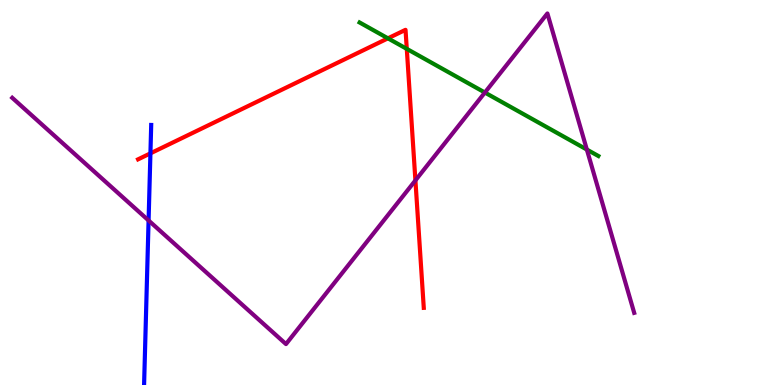[{'lines': ['blue', 'red'], 'intersections': [{'x': 1.94, 'y': 6.02}]}, {'lines': ['green', 'red'], 'intersections': [{'x': 5.01, 'y': 9.0}, {'x': 5.25, 'y': 8.73}]}, {'lines': ['purple', 'red'], 'intersections': [{'x': 5.36, 'y': 5.31}]}, {'lines': ['blue', 'green'], 'intersections': []}, {'lines': ['blue', 'purple'], 'intersections': [{'x': 1.92, 'y': 4.27}]}, {'lines': ['green', 'purple'], 'intersections': [{'x': 6.26, 'y': 7.6}, {'x': 7.57, 'y': 6.12}]}]